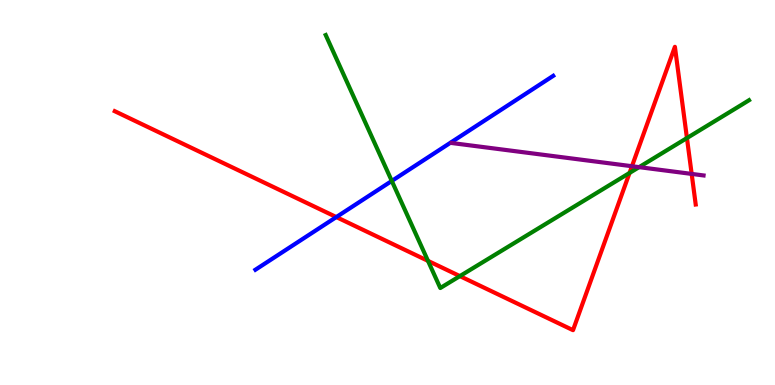[{'lines': ['blue', 'red'], 'intersections': [{'x': 4.34, 'y': 4.36}]}, {'lines': ['green', 'red'], 'intersections': [{'x': 5.52, 'y': 3.22}, {'x': 5.93, 'y': 2.83}, {'x': 8.12, 'y': 5.51}, {'x': 8.86, 'y': 6.41}]}, {'lines': ['purple', 'red'], 'intersections': [{'x': 8.15, 'y': 5.68}, {'x': 8.92, 'y': 5.48}]}, {'lines': ['blue', 'green'], 'intersections': [{'x': 5.06, 'y': 5.3}]}, {'lines': ['blue', 'purple'], 'intersections': []}, {'lines': ['green', 'purple'], 'intersections': [{'x': 8.25, 'y': 5.66}]}]